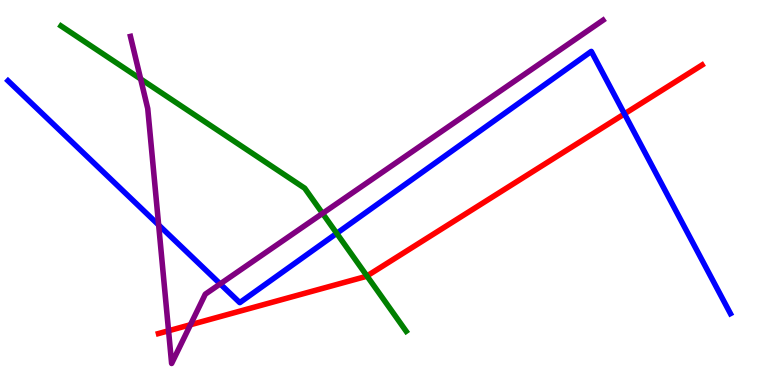[{'lines': ['blue', 'red'], 'intersections': [{'x': 8.06, 'y': 7.04}]}, {'lines': ['green', 'red'], 'intersections': [{'x': 4.73, 'y': 2.83}]}, {'lines': ['purple', 'red'], 'intersections': [{'x': 2.17, 'y': 1.41}, {'x': 2.46, 'y': 1.56}]}, {'lines': ['blue', 'green'], 'intersections': [{'x': 4.34, 'y': 3.94}]}, {'lines': ['blue', 'purple'], 'intersections': [{'x': 2.05, 'y': 4.16}, {'x': 2.84, 'y': 2.63}]}, {'lines': ['green', 'purple'], 'intersections': [{'x': 1.81, 'y': 7.95}, {'x': 4.16, 'y': 4.46}]}]